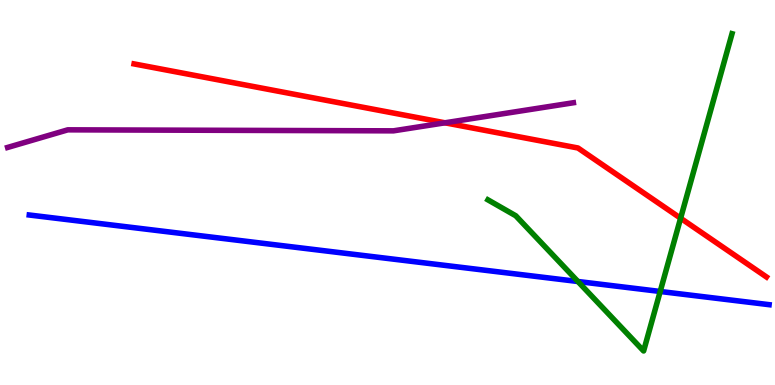[{'lines': ['blue', 'red'], 'intersections': []}, {'lines': ['green', 'red'], 'intersections': [{'x': 8.78, 'y': 4.33}]}, {'lines': ['purple', 'red'], 'intersections': [{'x': 5.74, 'y': 6.81}]}, {'lines': ['blue', 'green'], 'intersections': [{'x': 7.46, 'y': 2.69}, {'x': 8.52, 'y': 2.43}]}, {'lines': ['blue', 'purple'], 'intersections': []}, {'lines': ['green', 'purple'], 'intersections': []}]